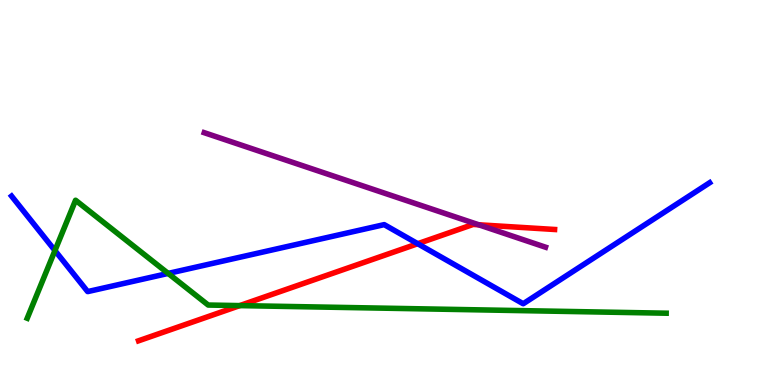[{'lines': ['blue', 'red'], 'intersections': [{'x': 5.39, 'y': 3.67}]}, {'lines': ['green', 'red'], 'intersections': [{'x': 3.09, 'y': 2.06}]}, {'lines': ['purple', 'red'], 'intersections': [{'x': 6.18, 'y': 4.16}]}, {'lines': ['blue', 'green'], 'intersections': [{'x': 0.709, 'y': 3.49}, {'x': 2.17, 'y': 2.9}]}, {'lines': ['blue', 'purple'], 'intersections': []}, {'lines': ['green', 'purple'], 'intersections': []}]